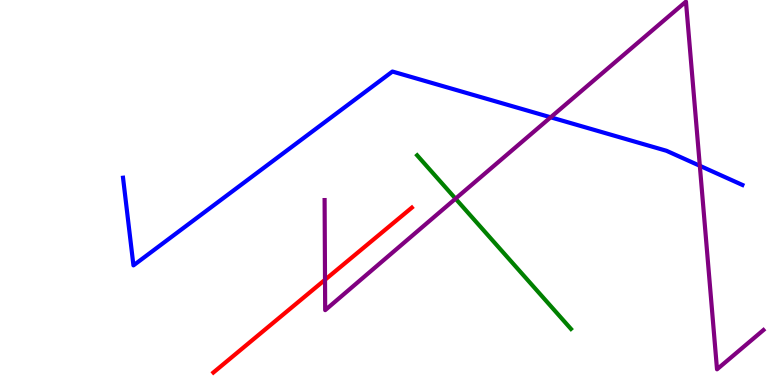[{'lines': ['blue', 'red'], 'intersections': []}, {'lines': ['green', 'red'], 'intersections': []}, {'lines': ['purple', 'red'], 'intersections': [{'x': 4.19, 'y': 2.73}]}, {'lines': ['blue', 'green'], 'intersections': []}, {'lines': ['blue', 'purple'], 'intersections': [{'x': 7.11, 'y': 6.95}, {'x': 9.03, 'y': 5.69}]}, {'lines': ['green', 'purple'], 'intersections': [{'x': 5.88, 'y': 4.84}]}]